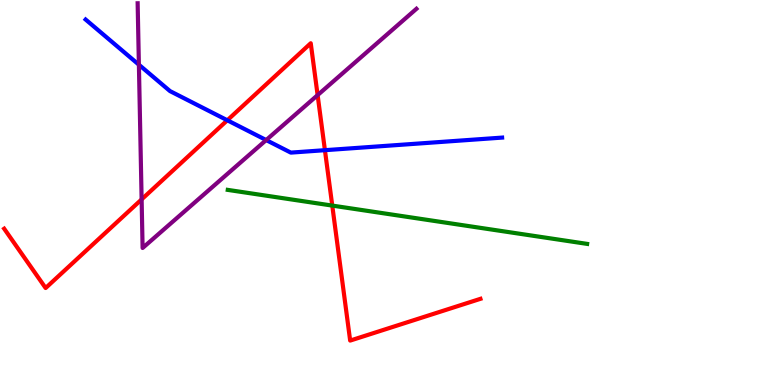[{'lines': ['blue', 'red'], 'intersections': [{'x': 2.93, 'y': 6.88}, {'x': 4.19, 'y': 6.1}]}, {'lines': ['green', 'red'], 'intersections': [{'x': 4.29, 'y': 4.66}]}, {'lines': ['purple', 'red'], 'intersections': [{'x': 1.83, 'y': 4.82}, {'x': 4.1, 'y': 7.53}]}, {'lines': ['blue', 'green'], 'intersections': []}, {'lines': ['blue', 'purple'], 'intersections': [{'x': 1.79, 'y': 8.32}, {'x': 3.43, 'y': 6.36}]}, {'lines': ['green', 'purple'], 'intersections': []}]